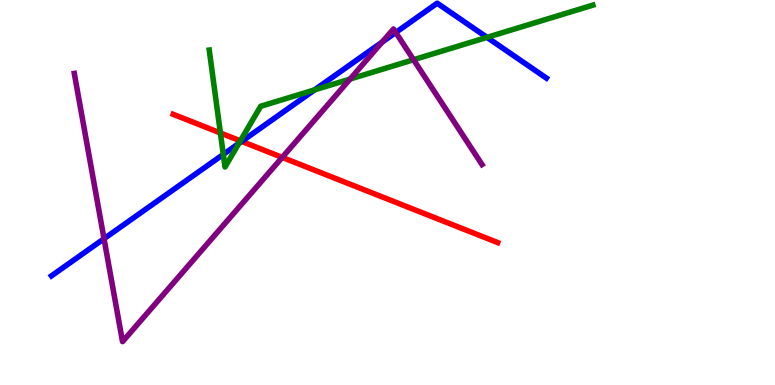[{'lines': ['blue', 'red'], 'intersections': [{'x': 3.12, 'y': 6.33}]}, {'lines': ['green', 'red'], 'intersections': [{'x': 2.84, 'y': 6.55}, {'x': 3.1, 'y': 6.34}]}, {'lines': ['purple', 'red'], 'intersections': [{'x': 3.64, 'y': 5.91}]}, {'lines': ['blue', 'green'], 'intersections': [{'x': 2.88, 'y': 5.99}, {'x': 3.08, 'y': 6.28}, {'x': 4.06, 'y': 7.67}, {'x': 6.28, 'y': 9.03}]}, {'lines': ['blue', 'purple'], 'intersections': [{'x': 1.34, 'y': 3.8}, {'x': 4.93, 'y': 8.9}, {'x': 5.11, 'y': 9.16}]}, {'lines': ['green', 'purple'], 'intersections': [{'x': 4.52, 'y': 7.95}, {'x': 5.34, 'y': 8.45}]}]